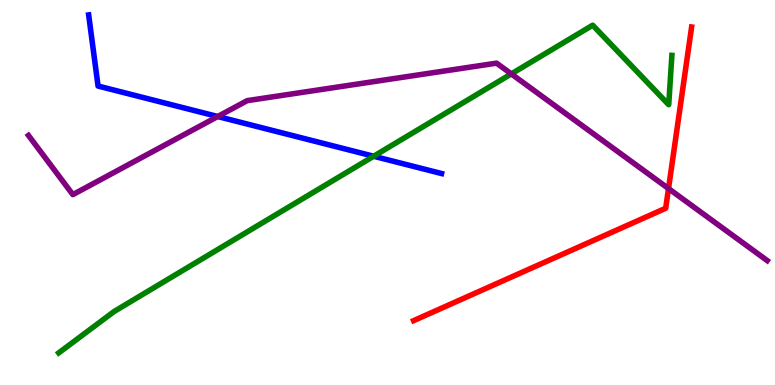[{'lines': ['blue', 'red'], 'intersections': []}, {'lines': ['green', 'red'], 'intersections': []}, {'lines': ['purple', 'red'], 'intersections': [{'x': 8.63, 'y': 5.1}]}, {'lines': ['blue', 'green'], 'intersections': [{'x': 4.82, 'y': 5.94}]}, {'lines': ['blue', 'purple'], 'intersections': [{'x': 2.81, 'y': 6.97}]}, {'lines': ['green', 'purple'], 'intersections': [{'x': 6.6, 'y': 8.08}]}]